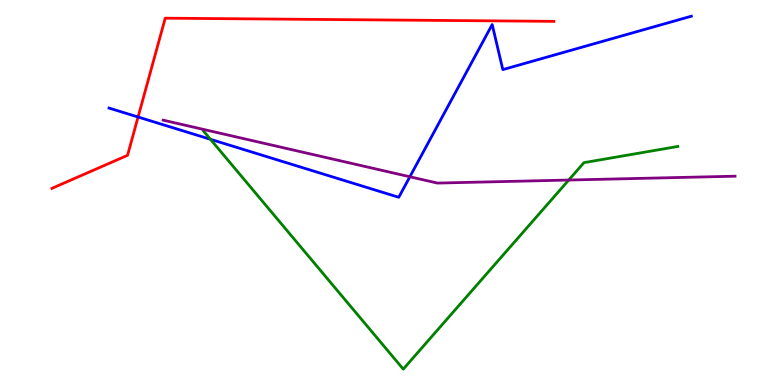[{'lines': ['blue', 'red'], 'intersections': [{'x': 1.78, 'y': 6.96}]}, {'lines': ['green', 'red'], 'intersections': []}, {'lines': ['purple', 'red'], 'intersections': []}, {'lines': ['blue', 'green'], 'intersections': [{'x': 2.72, 'y': 6.38}]}, {'lines': ['blue', 'purple'], 'intersections': [{'x': 5.29, 'y': 5.41}]}, {'lines': ['green', 'purple'], 'intersections': [{'x': 7.34, 'y': 5.32}]}]